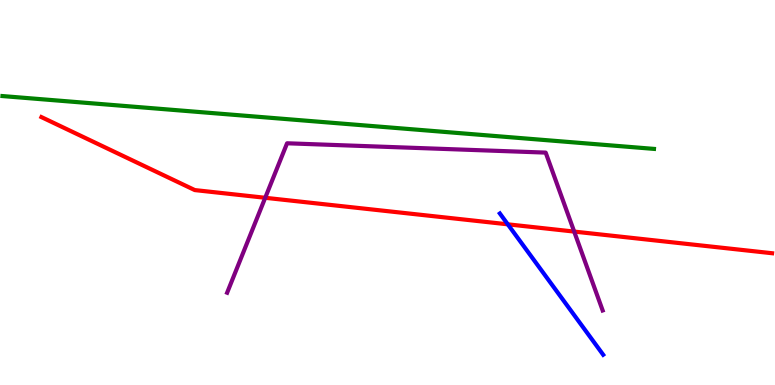[{'lines': ['blue', 'red'], 'intersections': [{'x': 6.55, 'y': 4.17}]}, {'lines': ['green', 'red'], 'intersections': []}, {'lines': ['purple', 'red'], 'intersections': [{'x': 3.42, 'y': 4.86}, {'x': 7.41, 'y': 3.98}]}, {'lines': ['blue', 'green'], 'intersections': []}, {'lines': ['blue', 'purple'], 'intersections': []}, {'lines': ['green', 'purple'], 'intersections': []}]